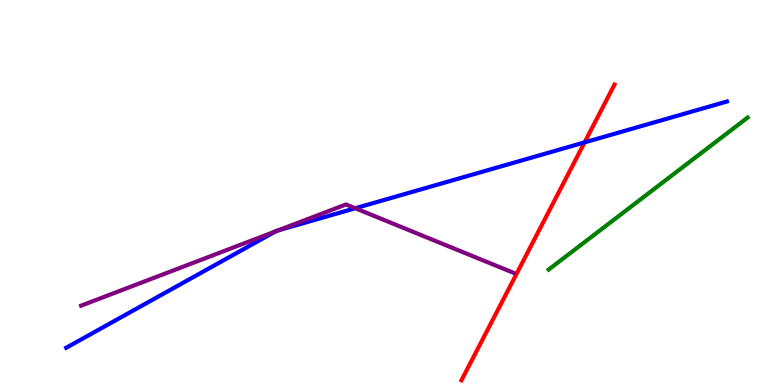[{'lines': ['blue', 'red'], 'intersections': [{'x': 7.54, 'y': 6.3}]}, {'lines': ['green', 'red'], 'intersections': []}, {'lines': ['purple', 'red'], 'intersections': []}, {'lines': ['blue', 'green'], 'intersections': []}, {'lines': ['blue', 'purple'], 'intersections': [{'x': 3.56, 'y': 3.99}, {'x': 3.58, 'y': 4.01}, {'x': 4.58, 'y': 4.59}]}, {'lines': ['green', 'purple'], 'intersections': []}]